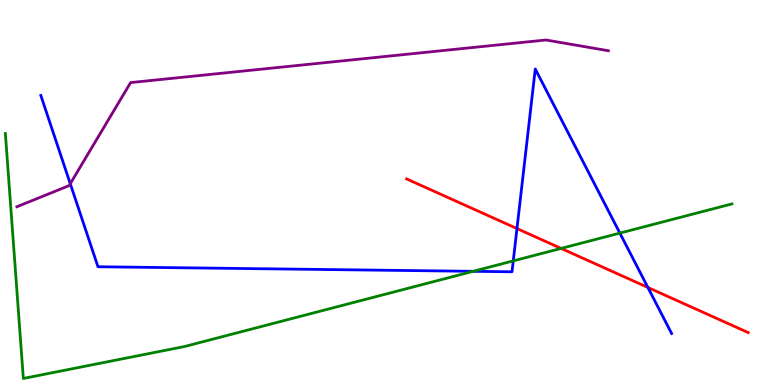[{'lines': ['blue', 'red'], 'intersections': [{'x': 6.67, 'y': 4.06}, {'x': 8.36, 'y': 2.53}]}, {'lines': ['green', 'red'], 'intersections': [{'x': 7.24, 'y': 3.55}]}, {'lines': ['purple', 'red'], 'intersections': []}, {'lines': ['blue', 'green'], 'intersections': [{'x': 6.11, 'y': 2.95}, {'x': 6.62, 'y': 3.22}, {'x': 8.0, 'y': 3.95}]}, {'lines': ['blue', 'purple'], 'intersections': [{'x': 0.907, 'y': 5.23}]}, {'lines': ['green', 'purple'], 'intersections': []}]